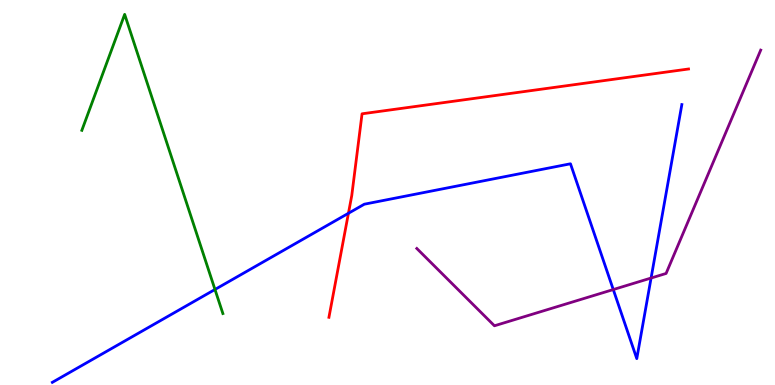[{'lines': ['blue', 'red'], 'intersections': [{'x': 4.5, 'y': 4.46}]}, {'lines': ['green', 'red'], 'intersections': []}, {'lines': ['purple', 'red'], 'intersections': []}, {'lines': ['blue', 'green'], 'intersections': [{'x': 2.77, 'y': 2.48}]}, {'lines': ['blue', 'purple'], 'intersections': [{'x': 7.91, 'y': 2.48}, {'x': 8.4, 'y': 2.78}]}, {'lines': ['green', 'purple'], 'intersections': []}]